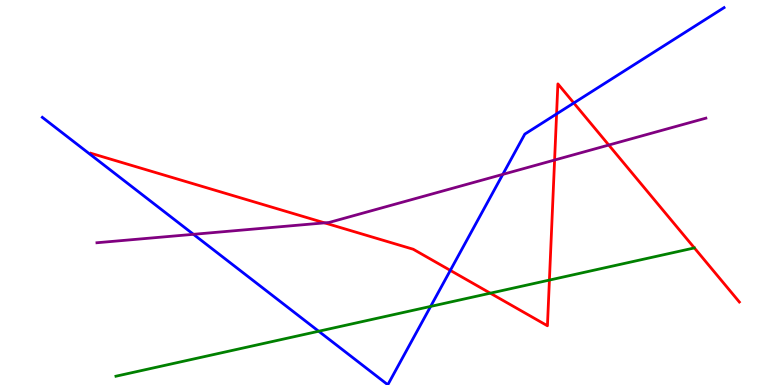[{'lines': ['blue', 'red'], 'intersections': [{'x': 5.81, 'y': 2.98}, {'x': 7.18, 'y': 7.04}, {'x': 7.4, 'y': 7.32}]}, {'lines': ['green', 'red'], 'intersections': [{'x': 6.33, 'y': 2.38}, {'x': 7.09, 'y': 2.73}]}, {'lines': ['purple', 'red'], 'intersections': [{'x': 4.19, 'y': 4.21}, {'x': 7.16, 'y': 5.84}, {'x': 7.86, 'y': 6.23}]}, {'lines': ['blue', 'green'], 'intersections': [{'x': 4.11, 'y': 1.4}, {'x': 5.56, 'y': 2.04}]}, {'lines': ['blue', 'purple'], 'intersections': [{'x': 2.5, 'y': 3.91}, {'x': 6.49, 'y': 5.47}]}, {'lines': ['green', 'purple'], 'intersections': []}]